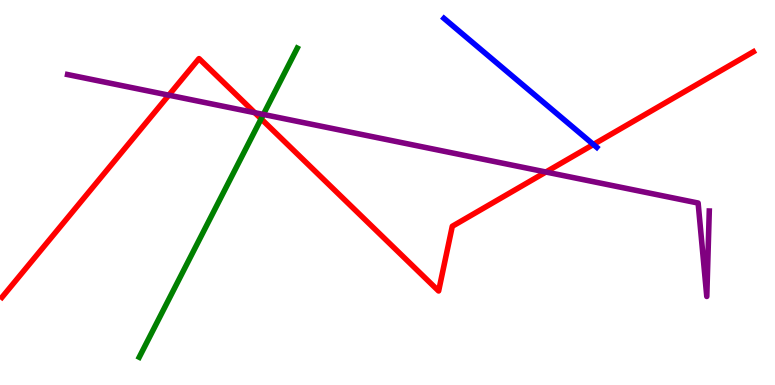[{'lines': ['blue', 'red'], 'intersections': [{'x': 7.66, 'y': 6.25}]}, {'lines': ['green', 'red'], 'intersections': [{'x': 3.37, 'y': 6.91}]}, {'lines': ['purple', 'red'], 'intersections': [{'x': 2.18, 'y': 7.53}, {'x': 3.29, 'y': 7.07}, {'x': 7.04, 'y': 5.53}]}, {'lines': ['blue', 'green'], 'intersections': []}, {'lines': ['blue', 'purple'], 'intersections': []}, {'lines': ['green', 'purple'], 'intersections': [{'x': 3.4, 'y': 7.03}]}]